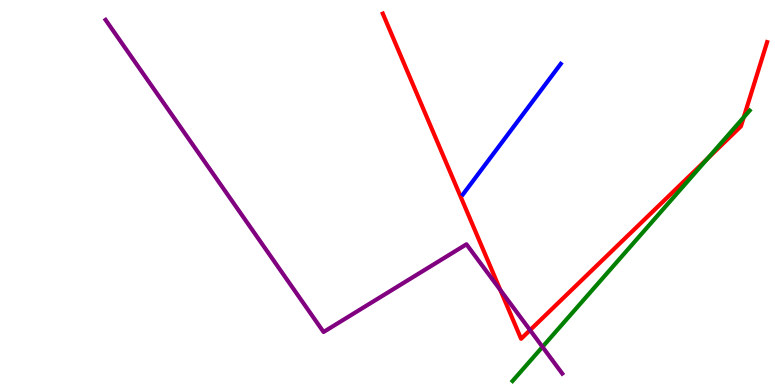[{'lines': ['blue', 'red'], 'intersections': []}, {'lines': ['green', 'red'], 'intersections': [{'x': 9.13, 'y': 5.88}, {'x': 9.6, 'y': 6.95}]}, {'lines': ['purple', 'red'], 'intersections': [{'x': 6.46, 'y': 2.47}, {'x': 6.84, 'y': 1.43}]}, {'lines': ['blue', 'green'], 'intersections': []}, {'lines': ['blue', 'purple'], 'intersections': []}, {'lines': ['green', 'purple'], 'intersections': [{'x': 7.0, 'y': 0.99}]}]